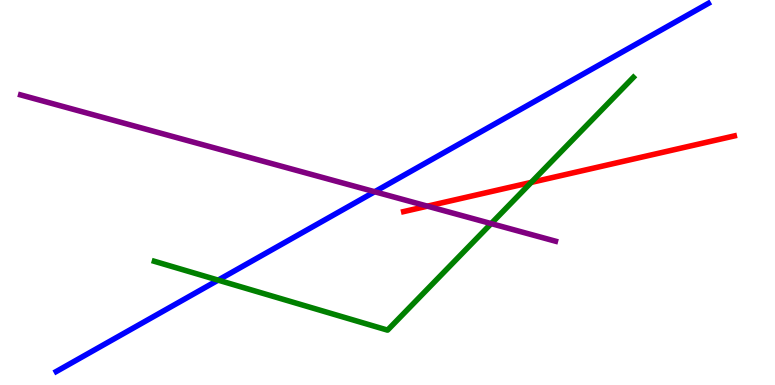[{'lines': ['blue', 'red'], 'intersections': []}, {'lines': ['green', 'red'], 'intersections': [{'x': 6.85, 'y': 5.26}]}, {'lines': ['purple', 'red'], 'intersections': [{'x': 5.52, 'y': 4.65}]}, {'lines': ['blue', 'green'], 'intersections': [{'x': 2.81, 'y': 2.72}]}, {'lines': ['blue', 'purple'], 'intersections': [{'x': 4.83, 'y': 5.02}]}, {'lines': ['green', 'purple'], 'intersections': [{'x': 6.34, 'y': 4.19}]}]